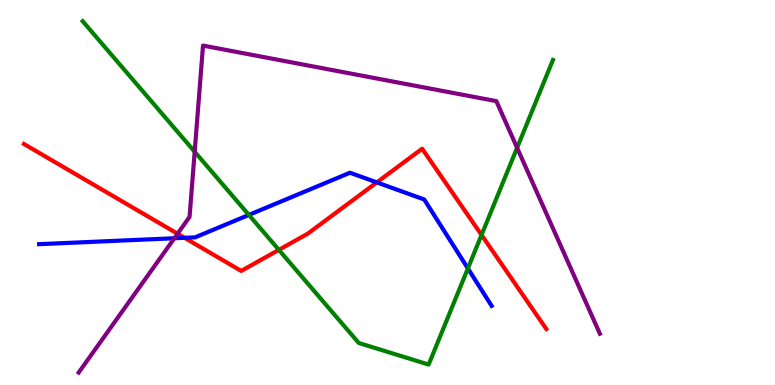[{'lines': ['blue', 'red'], 'intersections': [{'x': 2.38, 'y': 3.82}, {'x': 4.86, 'y': 5.26}]}, {'lines': ['green', 'red'], 'intersections': [{'x': 3.6, 'y': 3.51}, {'x': 6.21, 'y': 3.9}]}, {'lines': ['purple', 'red'], 'intersections': [{'x': 2.29, 'y': 3.93}]}, {'lines': ['blue', 'green'], 'intersections': [{'x': 3.21, 'y': 4.42}, {'x': 6.04, 'y': 3.03}]}, {'lines': ['blue', 'purple'], 'intersections': [{'x': 2.25, 'y': 3.81}]}, {'lines': ['green', 'purple'], 'intersections': [{'x': 2.51, 'y': 6.06}, {'x': 6.67, 'y': 6.16}]}]